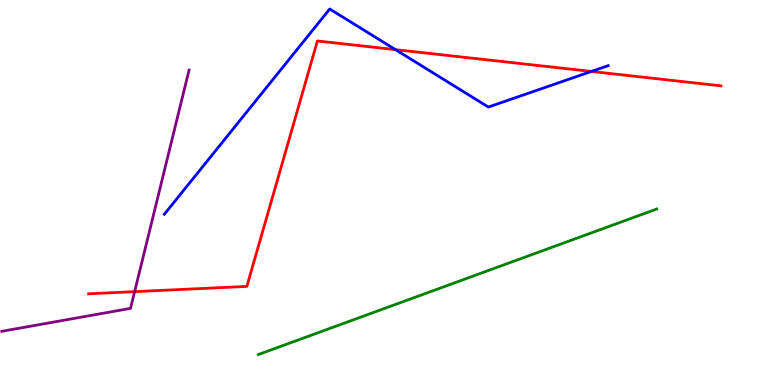[{'lines': ['blue', 'red'], 'intersections': [{'x': 5.1, 'y': 8.71}, {'x': 7.63, 'y': 8.14}]}, {'lines': ['green', 'red'], 'intersections': []}, {'lines': ['purple', 'red'], 'intersections': [{'x': 1.74, 'y': 2.42}]}, {'lines': ['blue', 'green'], 'intersections': []}, {'lines': ['blue', 'purple'], 'intersections': []}, {'lines': ['green', 'purple'], 'intersections': []}]